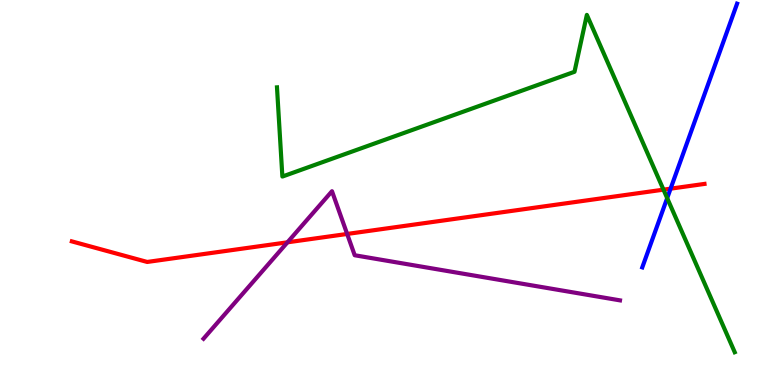[{'lines': ['blue', 'red'], 'intersections': [{'x': 8.65, 'y': 5.1}]}, {'lines': ['green', 'red'], 'intersections': [{'x': 8.56, 'y': 5.07}]}, {'lines': ['purple', 'red'], 'intersections': [{'x': 3.71, 'y': 3.71}, {'x': 4.48, 'y': 3.92}]}, {'lines': ['blue', 'green'], 'intersections': [{'x': 8.61, 'y': 4.85}]}, {'lines': ['blue', 'purple'], 'intersections': []}, {'lines': ['green', 'purple'], 'intersections': []}]